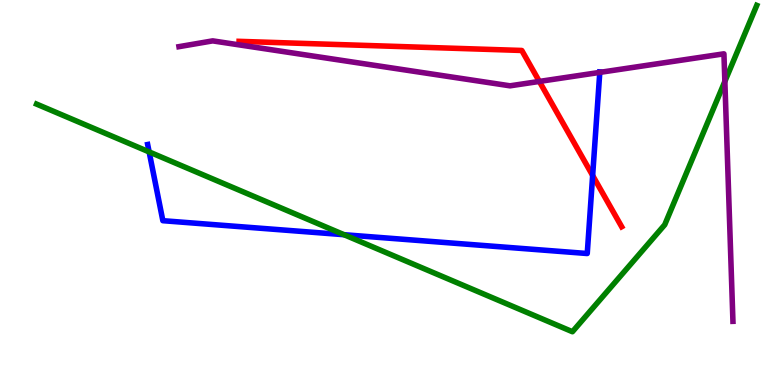[{'lines': ['blue', 'red'], 'intersections': [{'x': 7.65, 'y': 5.44}]}, {'lines': ['green', 'red'], 'intersections': []}, {'lines': ['purple', 'red'], 'intersections': [{'x': 6.96, 'y': 7.88}]}, {'lines': ['blue', 'green'], 'intersections': [{'x': 1.92, 'y': 6.05}, {'x': 4.44, 'y': 3.9}]}, {'lines': ['blue', 'purple'], 'intersections': [{'x': 7.74, 'y': 8.12}]}, {'lines': ['green', 'purple'], 'intersections': [{'x': 9.35, 'y': 7.89}]}]